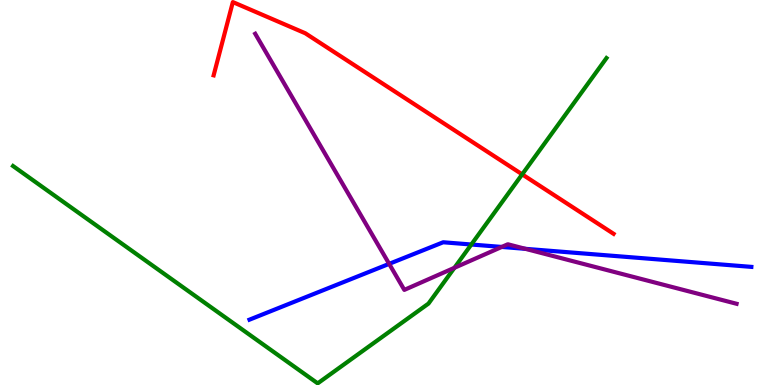[{'lines': ['blue', 'red'], 'intersections': []}, {'lines': ['green', 'red'], 'intersections': [{'x': 6.74, 'y': 5.47}]}, {'lines': ['purple', 'red'], 'intersections': []}, {'lines': ['blue', 'green'], 'intersections': [{'x': 6.08, 'y': 3.65}]}, {'lines': ['blue', 'purple'], 'intersections': [{'x': 5.02, 'y': 3.15}, {'x': 6.47, 'y': 3.59}, {'x': 6.78, 'y': 3.54}]}, {'lines': ['green', 'purple'], 'intersections': [{'x': 5.86, 'y': 3.04}]}]